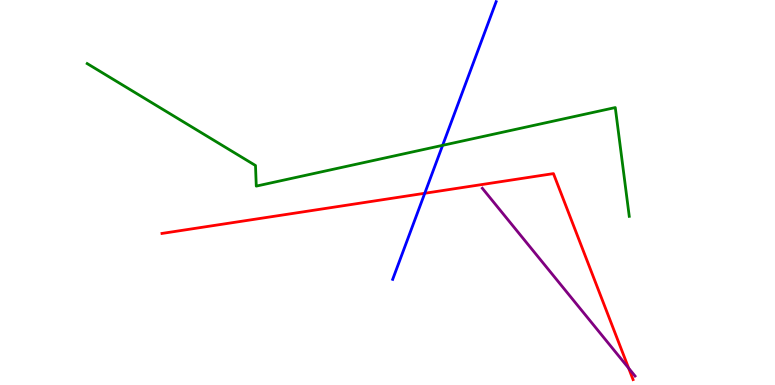[{'lines': ['blue', 'red'], 'intersections': [{'x': 5.48, 'y': 4.98}]}, {'lines': ['green', 'red'], 'intersections': []}, {'lines': ['purple', 'red'], 'intersections': [{'x': 8.11, 'y': 0.437}]}, {'lines': ['blue', 'green'], 'intersections': [{'x': 5.71, 'y': 6.22}]}, {'lines': ['blue', 'purple'], 'intersections': []}, {'lines': ['green', 'purple'], 'intersections': []}]